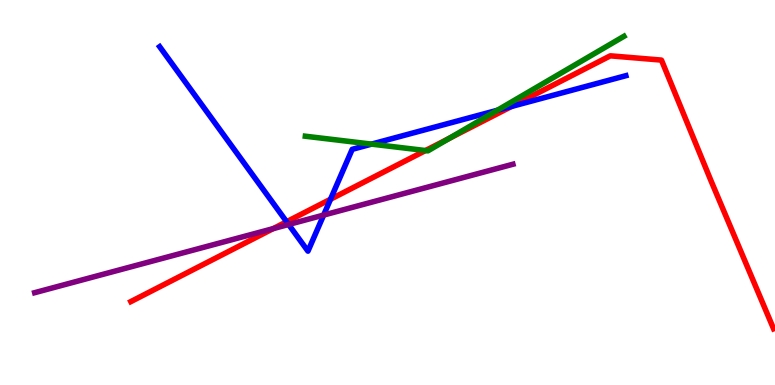[{'lines': ['blue', 'red'], 'intersections': [{'x': 3.7, 'y': 4.24}, {'x': 4.26, 'y': 4.82}, {'x': 6.6, 'y': 7.24}]}, {'lines': ['green', 'red'], 'intersections': [{'x': 5.49, 'y': 6.09}, {'x': 5.79, 'y': 6.4}]}, {'lines': ['purple', 'red'], 'intersections': [{'x': 3.52, 'y': 4.06}]}, {'lines': ['blue', 'green'], 'intersections': [{'x': 4.79, 'y': 6.26}, {'x': 6.42, 'y': 7.14}]}, {'lines': ['blue', 'purple'], 'intersections': [{'x': 3.72, 'y': 4.17}, {'x': 4.18, 'y': 4.41}]}, {'lines': ['green', 'purple'], 'intersections': []}]